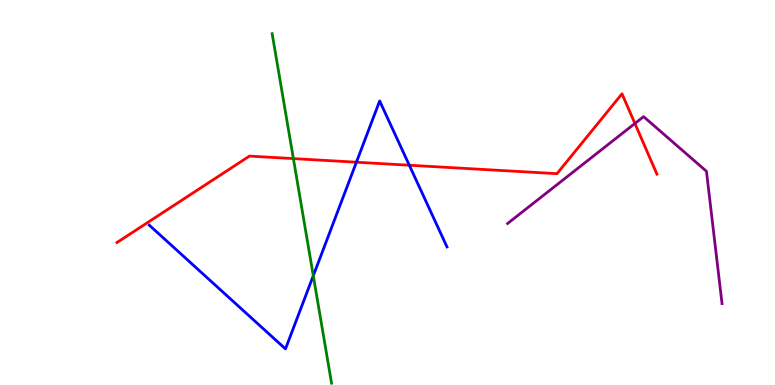[{'lines': ['blue', 'red'], 'intersections': [{'x': 4.6, 'y': 5.79}, {'x': 5.28, 'y': 5.71}]}, {'lines': ['green', 'red'], 'intersections': [{'x': 3.79, 'y': 5.88}]}, {'lines': ['purple', 'red'], 'intersections': [{'x': 8.19, 'y': 6.79}]}, {'lines': ['blue', 'green'], 'intersections': [{'x': 4.04, 'y': 2.84}]}, {'lines': ['blue', 'purple'], 'intersections': []}, {'lines': ['green', 'purple'], 'intersections': []}]